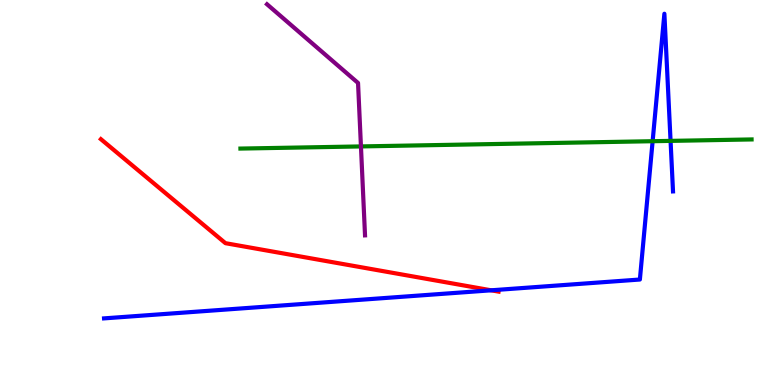[{'lines': ['blue', 'red'], 'intersections': [{'x': 6.34, 'y': 2.46}]}, {'lines': ['green', 'red'], 'intersections': []}, {'lines': ['purple', 'red'], 'intersections': []}, {'lines': ['blue', 'green'], 'intersections': [{'x': 8.42, 'y': 6.33}, {'x': 8.65, 'y': 6.34}]}, {'lines': ['blue', 'purple'], 'intersections': []}, {'lines': ['green', 'purple'], 'intersections': [{'x': 4.66, 'y': 6.2}]}]